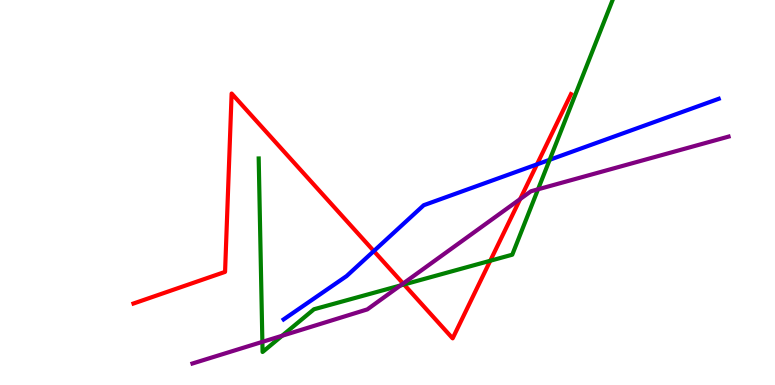[{'lines': ['blue', 'red'], 'intersections': [{'x': 4.82, 'y': 3.48}, {'x': 6.93, 'y': 5.73}]}, {'lines': ['green', 'red'], 'intersections': [{'x': 5.21, 'y': 2.61}, {'x': 6.33, 'y': 3.23}]}, {'lines': ['purple', 'red'], 'intersections': [{'x': 5.2, 'y': 2.64}, {'x': 6.71, 'y': 4.83}]}, {'lines': ['blue', 'green'], 'intersections': [{'x': 7.09, 'y': 5.85}]}, {'lines': ['blue', 'purple'], 'intersections': []}, {'lines': ['green', 'purple'], 'intersections': [{'x': 3.39, 'y': 1.12}, {'x': 3.64, 'y': 1.28}, {'x': 5.17, 'y': 2.59}, {'x': 6.94, 'y': 5.08}]}]